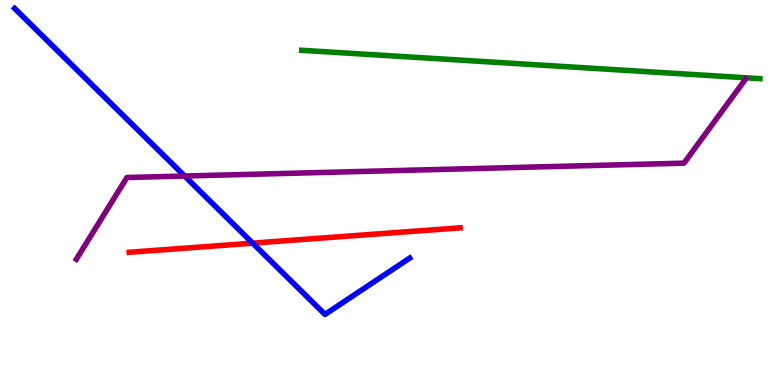[{'lines': ['blue', 'red'], 'intersections': [{'x': 3.26, 'y': 3.68}]}, {'lines': ['green', 'red'], 'intersections': []}, {'lines': ['purple', 'red'], 'intersections': []}, {'lines': ['blue', 'green'], 'intersections': []}, {'lines': ['blue', 'purple'], 'intersections': [{'x': 2.38, 'y': 5.43}]}, {'lines': ['green', 'purple'], 'intersections': []}]